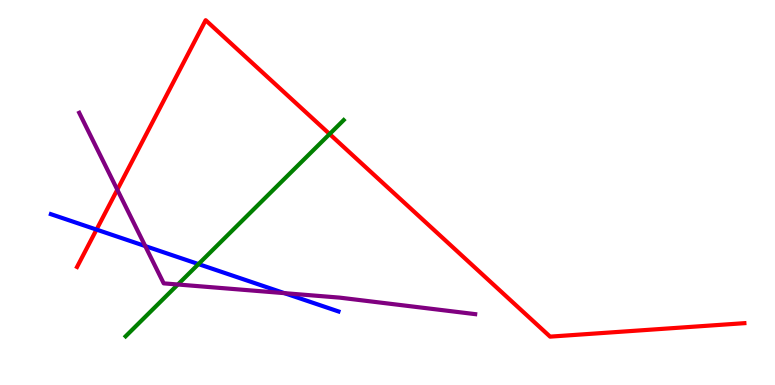[{'lines': ['blue', 'red'], 'intersections': [{'x': 1.25, 'y': 4.04}]}, {'lines': ['green', 'red'], 'intersections': [{'x': 4.25, 'y': 6.52}]}, {'lines': ['purple', 'red'], 'intersections': [{'x': 1.51, 'y': 5.07}]}, {'lines': ['blue', 'green'], 'intersections': [{'x': 2.56, 'y': 3.14}]}, {'lines': ['blue', 'purple'], 'intersections': [{'x': 1.87, 'y': 3.61}, {'x': 3.67, 'y': 2.39}]}, {'lines': ['green', 'purple'], 'intersections': [{'x': 2.3, 'y': 2.61}]}]